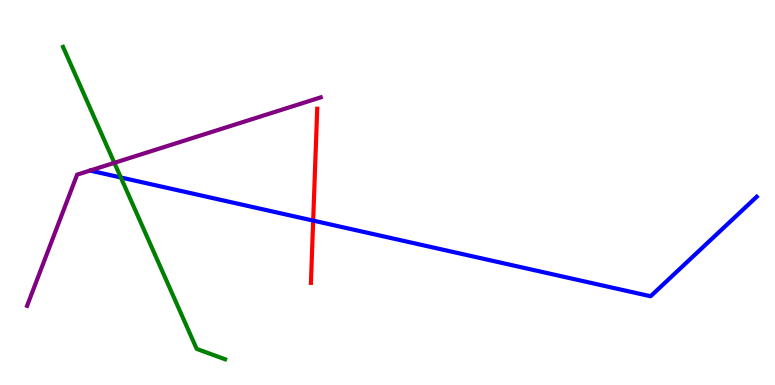[{'lines': ['blue', 'red'], 'intersections': [{'x': 4.04, 'y': 4.27}]}, {'lines': ['green', 'red'], 'intersections': []}, {'lines': ['purple', 'red'], 'intersections': []}, {'lines': ['blue', 'green'], 'intersections': [{'x': 1.56, 'y': 5.39}]}, {'lines': ['blue', 'purple'], 'intersections': []}, {'lines': ['green', 'purple'], 'intersections': [{'x': 1.48, 'y': 5.77}]}]